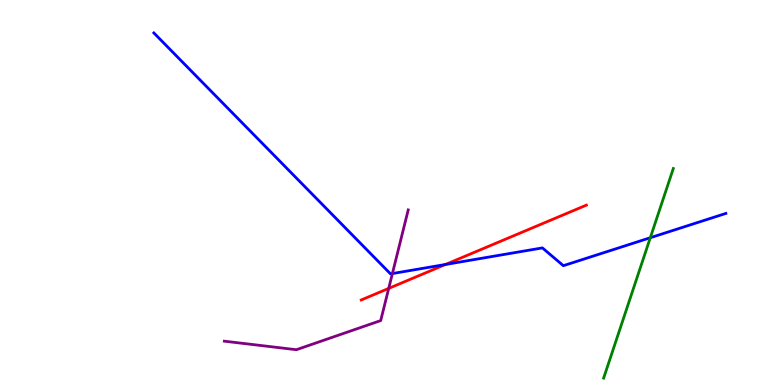[{'lines': ['blue', 'red'], 'intersections': [{'x': 5.75, 'y': 3.13}]}, {'lines': ['green', 'red'], 'intersections': []}, {'lines': ['purple', 'red'], 'intersections': [{'x': 5.02, 'y': 2.51}]}, {'lines': ['blue', 'green'], 'intersections': [{'x': 8.39, 'y': 3.83}]}, {'lines': ['blue', 'purple'], 'intersections': [{'x': 5.06, 'y': 2.89}]}, {'lines': ['green', 'purple'], 'intersections': []}]